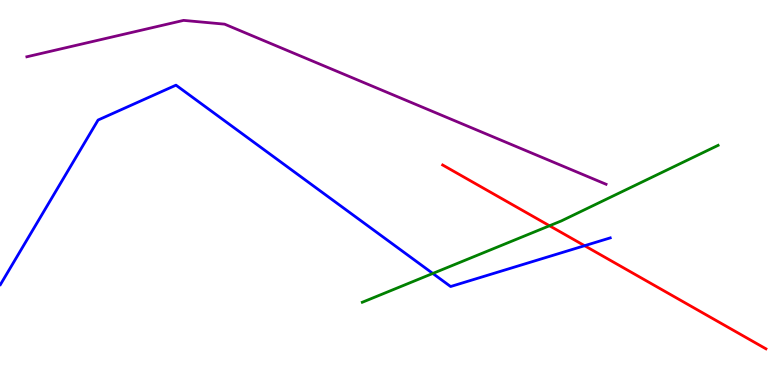[{'lines': ['blue', 'red'], 'intersections': [{'x': 7.54, 'y': 3.62}]}, {'lines': ['green', 'red'], 'intersections': [{'x': 7.09, 'y': 4.14}]}, {'lines': ['purple', 'red'], 'intersections': []}, {'lines': ['blue', 'green'], 'intersections': [{'x': 5.58, 'y': 2.9}]}, {'lines': ['blue', 'purple'], 'intersections': []}, {'lines': ['green', 'purple'], 'intersections': []}]